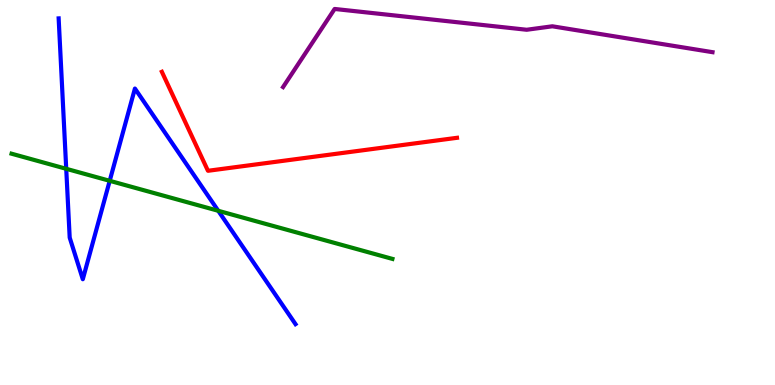[{'lines': ['blue', 'red'], 'intersections': []}, {'lines': ['green', 'red'], 'intersections': []}, {'lines': ['purple', 'red'], 'intersections': []}, {'lines': ['blue', 'green'], 'intersections': [{'x': 0.855, 'y': 5.62}, {'x': 1.42, 'y': 5.3}, {'x': 2.82, 'y': 4.52}]}, {'lines': ['blue', 'purple'], 'intersections': []}, {'lines': ['green', 'purple'], 'intersections': []}]